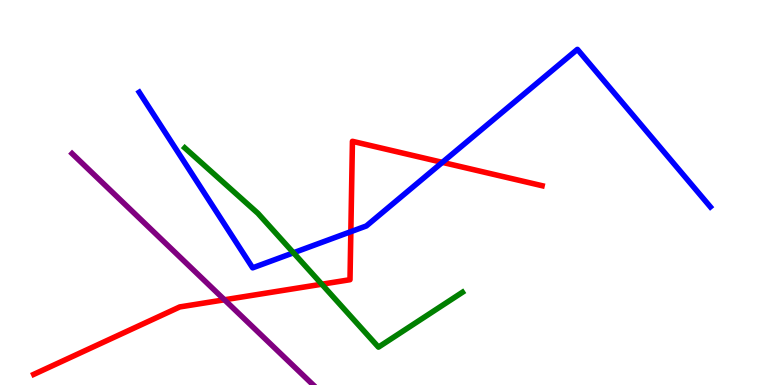[{'lines': ['blue', 'red'], 'intersections': [{'x': 4.53, 'y': 3.98}, {'x': 5.71, 'y': 5.78}]}, {'lines': ['green', 'red'], 'intersections': [{'x': 4.15, 'y': 2.62}]}, {'lines': ['purple', 'red'], 'intersections': [{'x': 2.9, 'y': 2.21}]}, {'lines': ['blue', 'green'], 'intersections': [{'x': 3.79, 'y': 3.43}]}, {'lines': ['blue', 'purple'], 'intersections': []}, {'lines': ['green', 'purple'], 'intersections': []}]